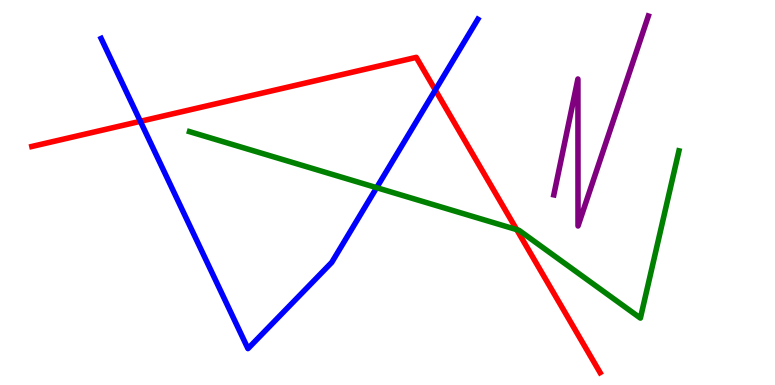[{'lines': ['blue', 'red'], 'intersections': [{'x': 1.81, 'y': 6.85}, {'x': 5.62, 'y': 7.66}]}, {'lines': ['green', 'red'], 'intersections': [{'x': 6.67, 'y': 4.04}]}, {'lines': ['purple', 'red'], 'intersections': []}, {'lines': ['blue', 'green'], 'intersections': [{'x': 4.86, 'y': 5.13}]}, {'lines': ['blue', 'purple'], 'intersections': []}, {'lines': ['green', 'purple'], 'intersections': []}]